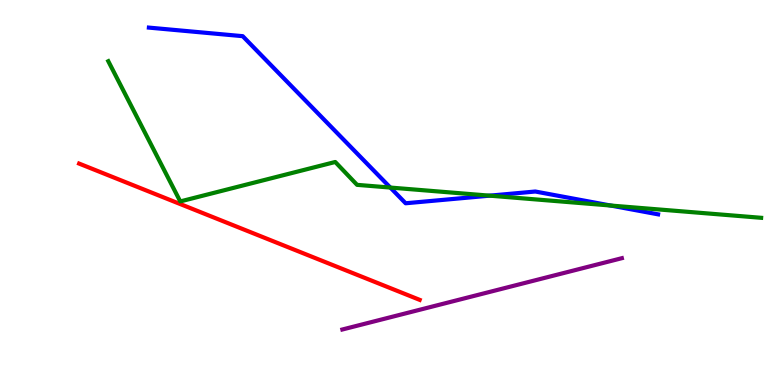[{'lines': ['blue', 'red'], 'intersections': []}, {'lines': ['green', 'red'], 'intersections': []}, {'lines': ['purple', 'red'], 'intersections': []}, {'lines': ['blue', 'green'], 'intersections': [{'x': 5.04, 'y': 5.13}, {'x': 6.32, 'y': 4.92}, {'x': 7.88, 'y': 4.66}]}, {'lines': ['blue', 'purple'], 'intersections': []}, {'lines': ['green', 'purple'], 'intersections': []}]